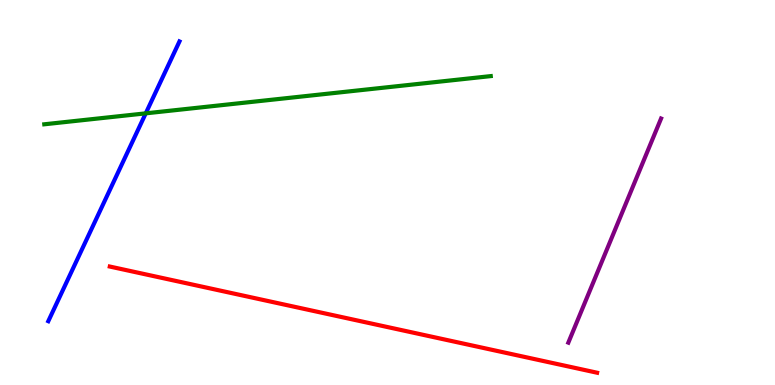[{'lines': ['blue', 'red'], 'intersections': []}, {'lines': ['green', 'red'], 'intersections': []}, {'lines': ['purple', 'red'], 'intersections': []}, {'lines': ['blue', 'green'], 'intersections': [{'x': 1.88, 'y': 7.06}]}, {'lines': ['blue', 'purple'], 'intersections': []}, {'lines': ['green', 'purple'], 'intersections': []}]